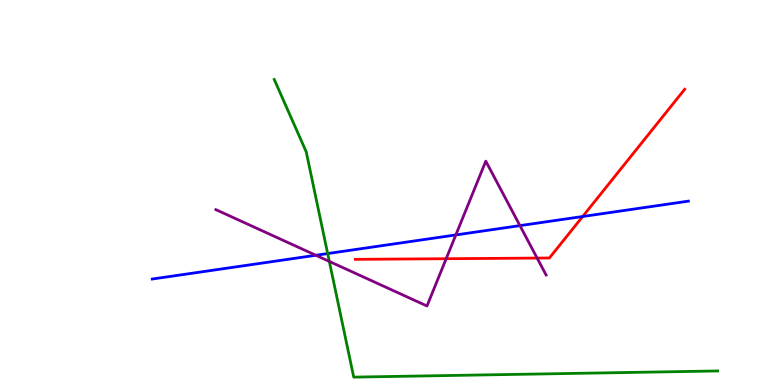[{'lines': ['blue', 'red'], 'intersections': [{'x': 7.52, 'y': 4.38}]}, {'lines': ['green', 'red'], 'intersections': []}, {'lines': ['purple', 'red'], 'intersections': [{'x': 5.76, 'y': 3.28}, {'x': 6.93, 'y': 3.3}]}, {'lines': ['blue', 'green'], 'intersections': [{'x': 4.23, 'y': 3.41}]}, {'lines': ['blue', 'purple'], 'intersections': [{'x': 4.08, 'y': 3.37}, {'x': 5.88, 'y': 3.9}, {'x': 6.71, 'y': 4.14}]}, {'lines': ['green', 'purple'], 'intersections': [{'x': 4.25, 'y': 3.21}]}]